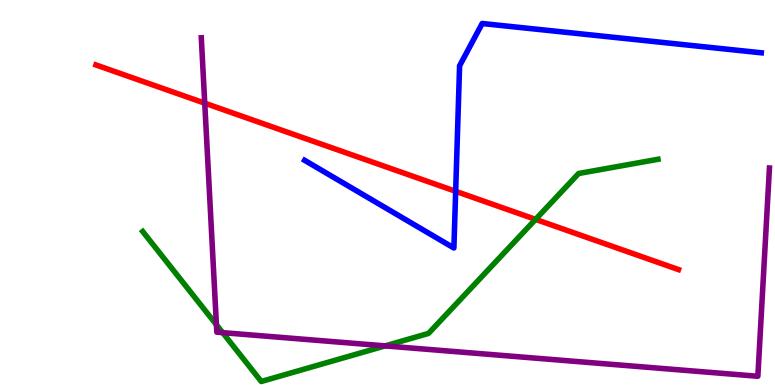[{'lines': ['blue', 'red'], 'intersections': [{'x': 5.88, 'y': 5.03}]}, {'lines': ['green', 'red'], 'intersections': [{'x': 6.91, 'y': 4.3}]}, {'lines': ['purple', 'red'], 'intersections': [{'x': 2.64, 'y': 7.32}]}, {'lines': ['blue', 'green'], 'intersections': []}, {'lines': ['blue', 'purple'], 'intersections': []}, {'lines': ['green', 'purple'], 'intersections': [{'x': 2.79, 'y': 1.57}, {'x': 2.87, 'y': 1.36}, {'x': 4.97, 'y': 1.02}]}]